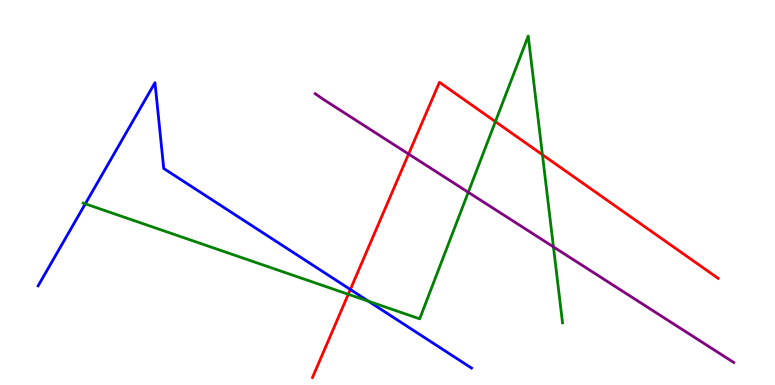[{'lines': ['blue', 'red'], 'intersections': [{'x': 4.52, 'y': 2.48}]}, {'lines': ['green', 'red'], 'intersections': [{'x': 4.49, 'y': 2.36}, {'x': 6.39, 'y': 6.84}, {'x': 7.0, 'y': 5.98}]}, {'lines': ['purple', 'red'], 'intersections': [{'x': 5.27, 'y': 6.0}]}, {'lines': ['blue', 'green'], 'intersections': [{'x': 1.1, 'y': 4.71}, {'x': 4.75, 'y': 2.18}]}, {'lines': ['blue', 'purple'], 'intersections': []}, {'lines': ['green', 'purple'], 'intersections': [{'x': 6.04, 'y': 5.01}, {'x': 7.14, 'y': 3.59}]}]